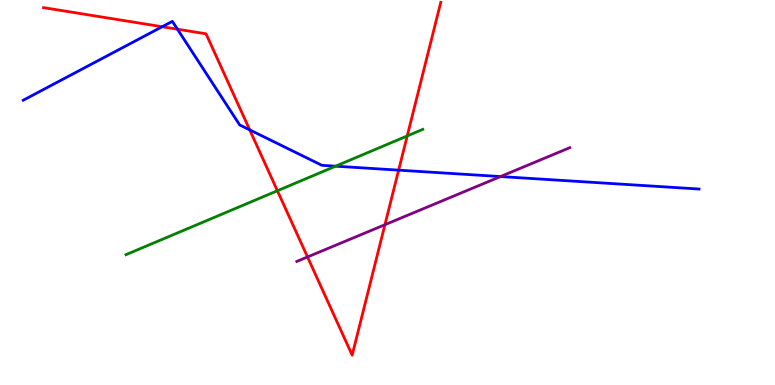[{'lines': ['blue', 'red'], 'intersections': [{'x': 2.09, 'y': 9.31}, {'x': 2.29, 'y': 9.24}, {'x': 3.22, 'y': 6.63}, {'x': 5.14, 'y': 5.58}]}, {'lines': ['green', 'red'], 'intersections': [{'x': 3.58, 'y': 5.05}, {'x': 5.25, 'y': 6.47}]}, {'lines': ['purple', 'red'], 'intersections': [{'x': 3.97, 'y': 3.33}, {'x': 4.97, 'y': 4.16}]}, {'lines': ['blue', 'green'], 'intersections': [{'x': 4.33, 'y': 5.68}]}, {'lines': ['blue', 'purple'], 'intersections': [{'x': 6.46, 'y': 5.41}]}, {'lines': ['green', 'purple'], 'intersections': []}]